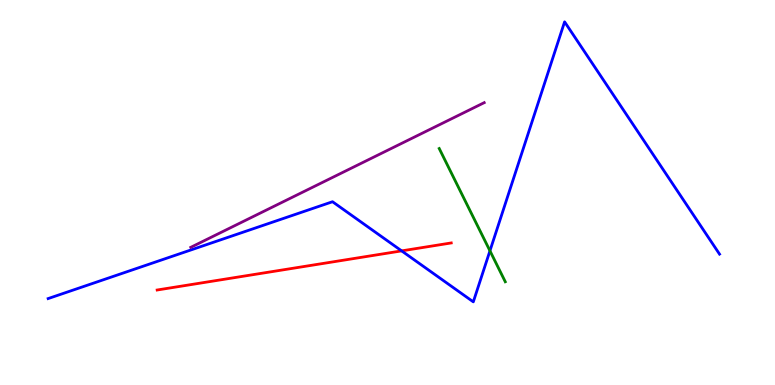[{'lines': ['blue', 'red'], 'intersections': [{'x': 5.18, 'y': 3.48}]}, {'lines': ['green', 'red'], 'intersections': []}, {'lines': ['purple', 'red'], 'intersections': []}, {'lines': ['blue', 'green'], 'intersections': [{'x': 6.32, 'y': 3.48}]}, {'lines': ['blue', 'purple'], 'intersections': []}, {'lines': ['green', 'purple'], 'intersections': []}]